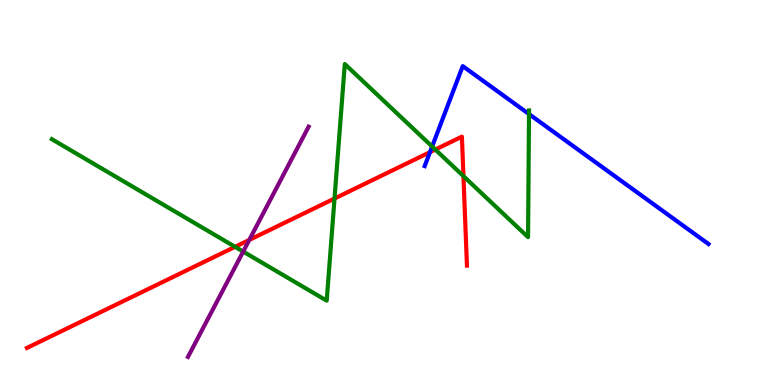[{'lines': ['blue', 'red'], 'intersections': [{'x': 5.55, 'y': 6.05}]}, {'lines': ['green', 'red'], 'intersections': [{'x': 3.03, 'y': 3.59}, {'x': 4.32, 'y': 4.84}, {'x': 5.62, 'y': 6.12}, {'x': 5.98, 'y': 5.43}]}, {'lines': ['purple', 'red'], 'intersections': [{'x': 3.22, 'y': 3.77}]}, {'lines': ['blue', 'green'], 'intersections': [{'x': 5.58, 'y': 6.19}, {'x': 6.83, 'y': 7.04}]}, {'lines': ['blue', 'purple'], 'intersections': []}, {'lines': ['green', 'purple'], 'intersections': [{'x': 3.14, 'y': 3.47}]}]